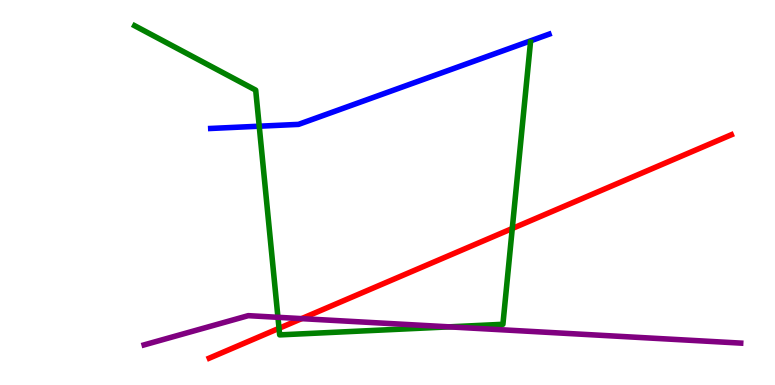[{'lines': ['blue', 'red'], 'intersections': []}, {'lines': ['green', 'red'], 'intersections': [{'x': 3.6, 'y': 1.47}, {'x': 6.61, 'y': 4.06}]}, {'lines': ['purple', 'red'], 'intersections': [{'x': 3.89, 'y': 1.72}]}, {'lines': ['blue', 'green'], 'intersections': [{'x': 3.34, 'y': 6.72}]}, {'lines': ['blue', 'purple'], 'intersections': []}, {'lines': ['green', 'purple'], 'intersections': [{'x': 3.59, 'y': 1.76}, {'x': 5.79, 'y': 1.51}]}]